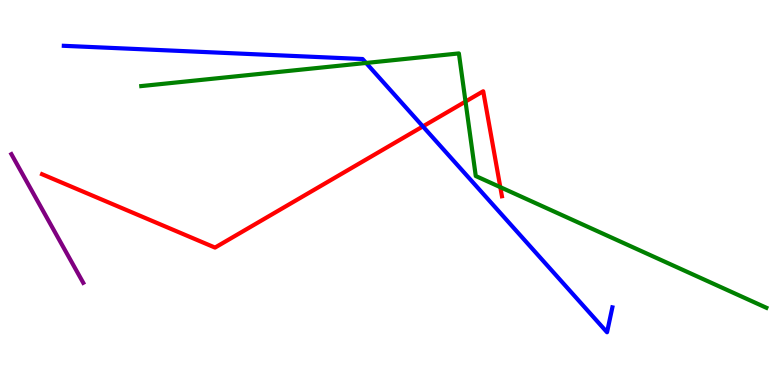[{'lines': ['blue', 'red'], 'intersections': [{'x': 5.46, 'y': 6.72}]}, {'lines': ['green', 'red'], 'intersections': [{'x': 6.01, 'y': 7.36}, {'x': 6.46, 'y': 5.14}]}, {'lines': ['purple', 'red'], 'intersections': []}, {'lines': ['blue', 'green'], 'intersections': [{'x': 4.72, 'y': 8.36}]}, {'lines': ['blue', 'purple'], 'intersections': []}, {'lines': ['green', 'purple'], 'intersections': []}]